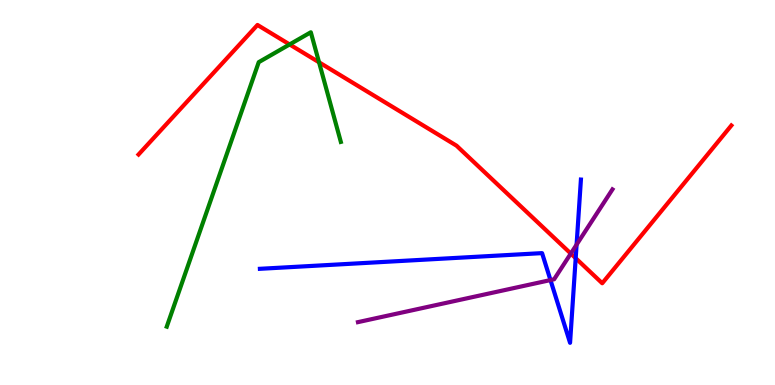[{'lines': ['blue', 'red'], 'intersections': [{'x': 7.43, 'y': 3.29}]}, {'lines': ['green', 'red'], 'intersections': [{'x': 3.74, 'y': 8.85}, {'x': 4.12, 'y': 8.38}]}, {'lines': ['purple', 'red'], 'intersections': [{'x': 7.37, 'y': 3.41}]}, {'lines': ['blue', 'green'], 'intersections': []}, {'lines': ['blue', 'purple'], 'intersections': [{'x': 7.1, 'y': 2.73}, {'x': 7.44, 'y': 3.65}]}, {'lines': ['green', 'purple'], 'intersections': []}]